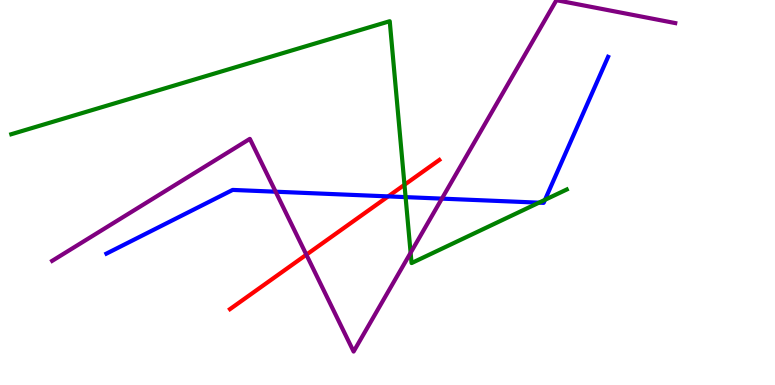[{'lines': ['blue', 'red'], 'intersections': [{'x': 5.01, 'y': 4.9}]}, {'lines': ['green', 'red'], 'intersections': [{'x': 5.22, 'y': 5.2}]}, {'lines': ['purple', 'red'], 'intersections': [{'x': 3.95, 'y': 3.38}]}, {'lines': ['blue', 'green'], 'intersections': [{'x': 5.23, 'y': 4.88}, {'x': 6.95, 'y': 4.74}, {'x': 7.03, 'y': 4.81}]}, {'lines': ['blue', 'purple'], 'intersections': [{'x': 3.56, 'y': 5.02}, {'x': 5.7, 'y': 4.84}]}, {'lines': ['green', 'purple'], 'intersections': [{'x': 5.3, 'y': 3.43}]}]